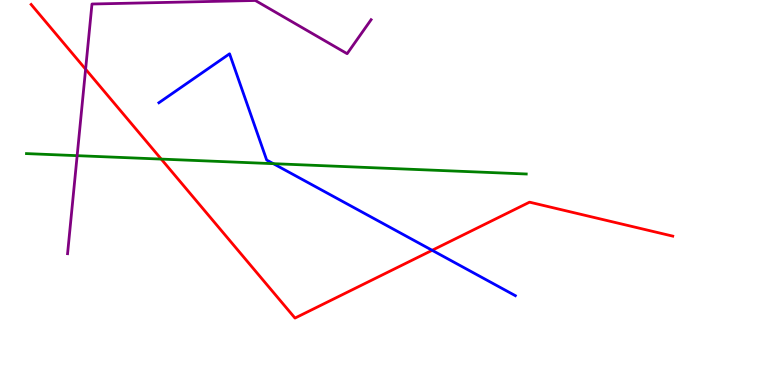[{'lines': ['blue', 'red'], 'intersections': [{'x': 5.58, 'y': 3.5}]}, {'lines': ['green', 'red'], 'intersections': [{'x': 2.08, 'y': 5.87}]}, {'lines': ['purple', 'red'], 'intersections': [{'x': 1.1, 'y': 8.2}]}, {'lines': ['blue', 'green'], 'intersections': [{'x': 3.53, 'y': 5.75}]}, {'lines': ['blue', 'purple'], 'intersections': []}, {'lines': ['green', 'purple'], 'intersections': [{'x': 0.996, 'y': 5.96}]}]